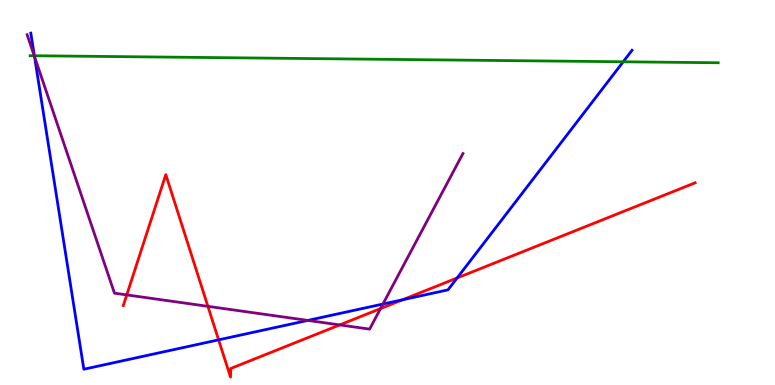[{'lines': ['blue', 'red'], 'intersections': [{'x': 2.82, 'y': 1.17}, {'x': 5.2, 'y': 2.21}, {'x': 5.9, 'y': 2.78}]}, {'lines': ['green', 'red'], 'intersections': []}, {'lines': ['purple', 'red'], 'intersections': [{'x': 1.64, 'y': 2.34}, {'x': 2.68, 'y': 2.04}, {'x': 4.38, 'y': 1.56}, {'x': 4.91, 'y': 1.98}]}, {'lines': ['blue', 'green'], 'intersections': [{'x': 0.444, 'y': 8.55}, {'x': 8.04, 'y': 8.4}]}, {'lines': ['blue', 'purple'], 'intersections': [{'x': 0.445, 'y': 8.53}, {'x': 3.97, 'y': 1.68}, {'x': 4.94, 'y': 2.1}]}, {'lines': ['green', 'purple'], 'intersections': [{'x': 0.442, 'y': 8.55}]}]